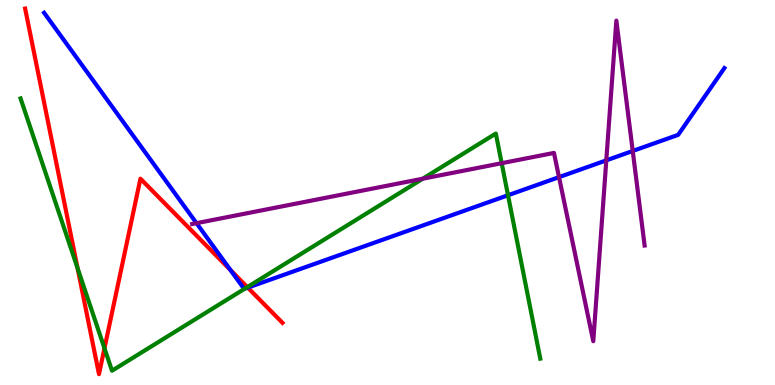[{'lines': ['blue', 'red'], 'intersections': [{'x': 2.97, 'y': 2.99}, {'x': 3.2, 'y': 2.53}]}, {'lines': ['green', 'red'], 'intersections': [{'x': 1.0, 'y': 3.03}, {'x': 1.35, 'y': 0.954}, {'x': 3.19, 'y': 2.54}]}, {'lines': ['purple', 'red'], 'intersections': []}, {'lines': ['blue', 'green'], 'intersections': [{'x': 3.16, 'y': 2.5}, {'x': 6.56, 'y': 4.93}]}, {'lines': ['blue', 'purple'], 'intersections': [{'x': 2.54, 'y': 4.2}, {'x': 7.21, 'y': 5.4}, {'x': 7.82, 'y': 5.83}, {'x': 8.16, 'y': 6.08}]}, {'lines': ['green', 'purple'], 'intersections': [{'x': 5.45, 'y': 5.36}, {'x': 6.47, 'y': 5.76}]}]